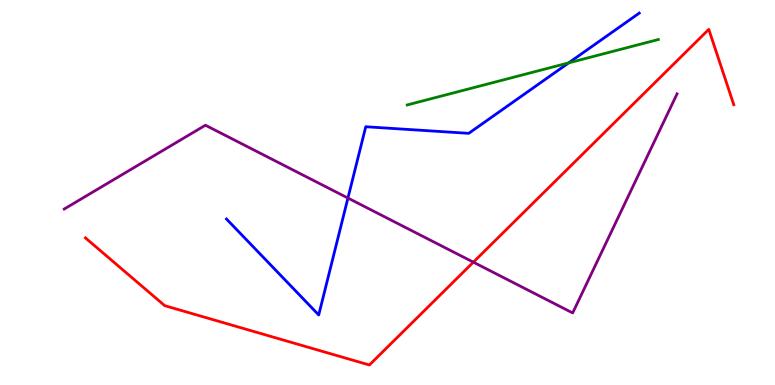[{'lines': ['blue', 'red'], 'intersections': []}, {'lines': ['green', 'red'], 'intersections': []}, {'lines': ['purple', 'red'], 'intersections': [{'x': 6.11, 'y': 3.19}]}, {'lines': ['blue', 'green'], 'intersections': [{'x': 7.34, 'y': 8.37}]}, {'lines': ['blue', 'purple'], 'intersections': [{'x': 4.49, 'y': 4.86}]}, {'lines': ['green', 'purple'], 'intersections': []}]